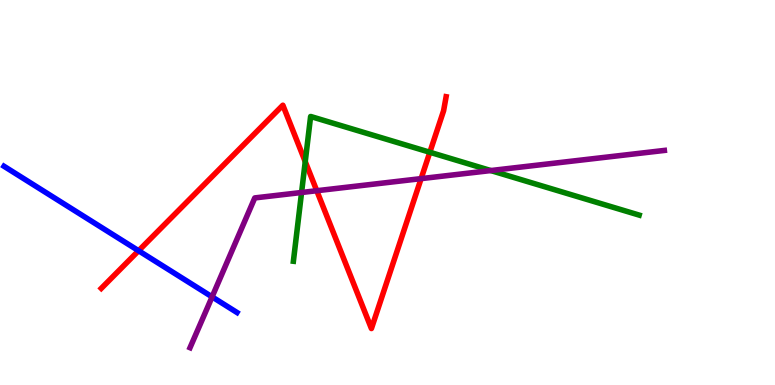[{'lines': ['blue', 'red'], 'intersections': [{'x': 1.79, 'y': 3.49}]}, {'lines': ['green', 'red'], 'intersections': [{'x': 3.94, 'y': 5.8}, {'x': 5.55, 'y': 6.05}]}, {'lines': ['purple', 'red'], 'intersections': [{'x': 4.09, 'y': 5.05}, {'x': 5.43, 'y': 5.36}]}, {'lines': ['blue', 'green'], 'intersections': []}, {'lines': ['blue', 'purple'], 'intersections': [{'x': 2.74, 'y': 2.29}]}, {'lines': ['green', 'purple'], 'intersections': [{'x': 3.89, 'y': 5.0}, {'x': 6.33, 'y': 5.57}]}]